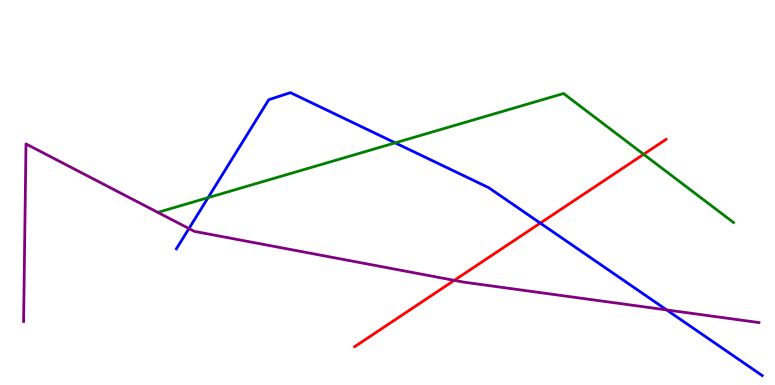[{'lines': ['blue', 'red'], 'intersections': [{'x': 6.97, 'y': 4.2}]}, {'lines': ['green', 'red'], 'intersections': [{'x': 8.31, 'y': 5.99}]}, {'lines': ['purple', 'red'], 'intersections': [{'x': 5.86, 'y': 2.72}]}, {'lines': ['blue', 'green'], 'intersections': [{'x': 2.68, 'y': 4.87}, {'x': 5.1, 'y': 6.29}]}, {'lines': ['blue', 'purple'], 'intersections': [{'x': 2.44, 'y': 4.06}, {'x': 8.6, 'y': 1.95}]}, {'lines': ['green', 'purple'], 'intersections': []}]